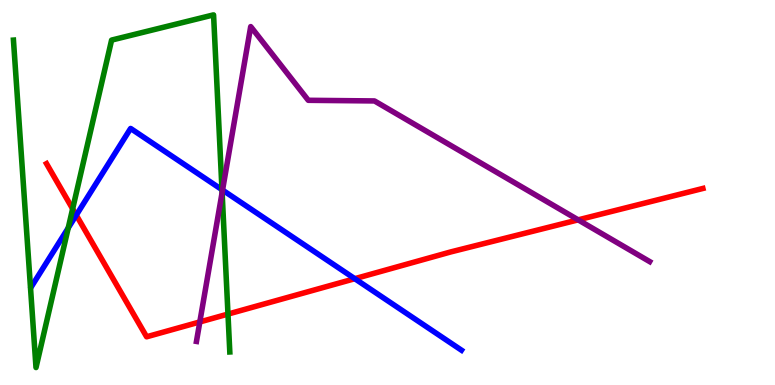[{'lines': ['blue', 'red'], 'intersections': [{'x': 0.984, 'y': 4.41}, {'x': 4.58, 'y': 2.76}]}, {'lines': ['green', 'red'], 'intersections': [{'x': 0.937, 'y': 4.58}, {'x': 2.94, 'y': 1.84}]}, {'lines': ['purple', 'red'], 'intersections': [{'x': 2.58, 'y': 1.64}, {'x': 7.46, 'y': 4.29}]}, {'lines': ['blue', 'green'], 'intersections': [{'x': 0.88, 'y': 4.08}, {'x': 2.86, 'y': 5.07}]}, {'lines': ['blue', 'purple'], 'intersections': [{'x': 2.87, 'y': 5.06}]}, {'lines': ['green', 'purple'], 'intersections': [{'x': 2.87, 'y': 5.0}]}]